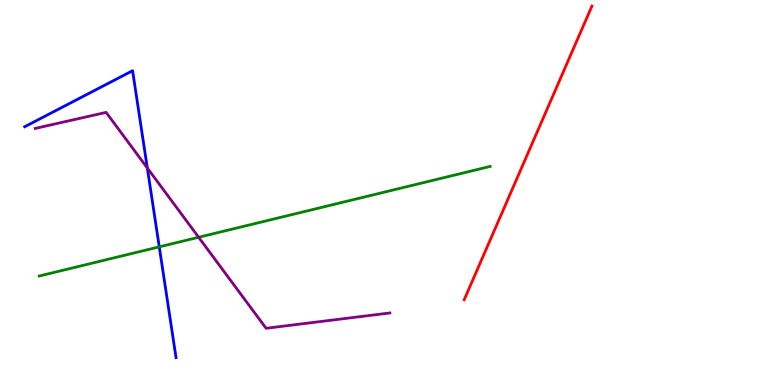[{'lines': ['blue', 'red'], 'intersections': []}, {'lines': ['green', 'red'], 'intersections': []}, {'lines': ['purple', 'red'], 'intersections': []}, {'lines': ['blue', 'green'], 'intersections': [{'x': 2.05, 'y': 3.59}]}, {'lines': ['blue', 'purple'], 'intersections': [{'x': 1.9, 'y': 5.64}]}, {'lines': ['green', 'purple'], 'intersections': [{'x': 2.56, 'y': 3.84}]}]